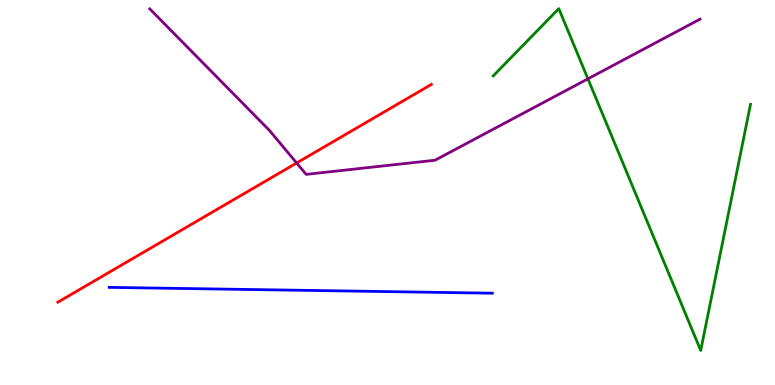[{'lines': ['blue', 'red'], 'intersections': []}, {'lines': ['green', 'red'], 'intersections': []}, {'lines': ['purple', 'red'], 'intersections': [{'x': 3.83, 'y': 5.77}]}, {'lines': ['blue', 'green'], 'intersections': []}, {'lines': ['blue', 'purple'], 'intersections': []}, {'lines': ['green', 'purple'], 'intersections': [{'x': 7.59, 'y': 7.95}]}]